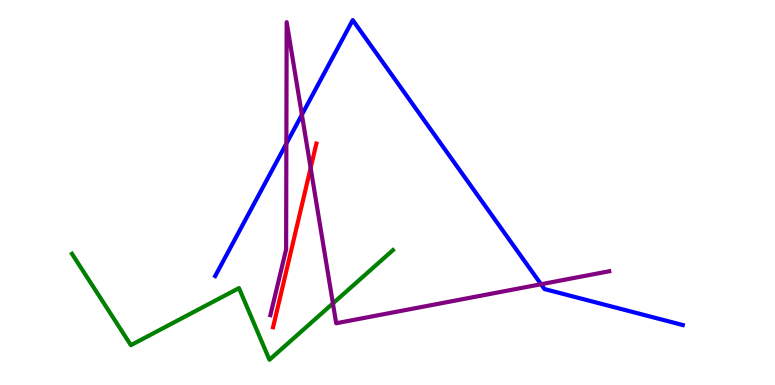[{'lines': ['blue', 'red'], 'intersections': []}, {'lines': ['green', 'red'], 'intersections': []}, {'lines': ['purple', 'red'], 'intersections': [{'x': 4.01, 'y': 5.64}]}, {'lines': ['blue', 'green'], 'intersections': []}, {'lines': ['blue', 'purple'], 'intersections': [{'x': 3.7, 'y': 6.27}, {'x': 3.9, 'y': 7.02}, {'x': 6.98, 'y': 2.62}]}, {'lines': ['green', 'purple'], 'intersections': [{'x': 4.3, 'y': 2.12}]}]